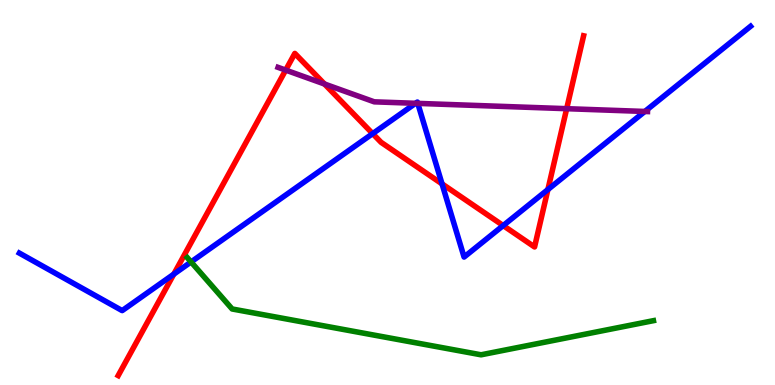[{'lines': ['blue', 'red'], 'intersections': [{'x': 2.24, 'y': 2.88}, {'x': 4.81, 'y': 6.53}, {'x': 5.7, 'y': 5.22}, {'x': 6.49, 'y': 4.14}, {'x': 7.07, 'y': 5.08}]}, {'lines': ['green', 'red'], 'intersections': []}, {'lines': ['purple', 'red'], 'intersections': [{'x': 3.69, 'y': 8.18}, {'x': 4.19, 'y': 7.82}, {'x': 7.31, 'y': 7.18}]}, {'lines': ['blue', 'green'], 'intersections': [{'x': 2.47, 'y': 3.2}]}, {'lines': ['blue', 'purple'], 'intersections': [{'x': 5.36, 'y': 7.32}, {'x': 5.39, 'y': 7.31}, {'x': 8.32, 'y': 7.1}]}, {'lines': ['green', 'purple'], 'intersections': []}]